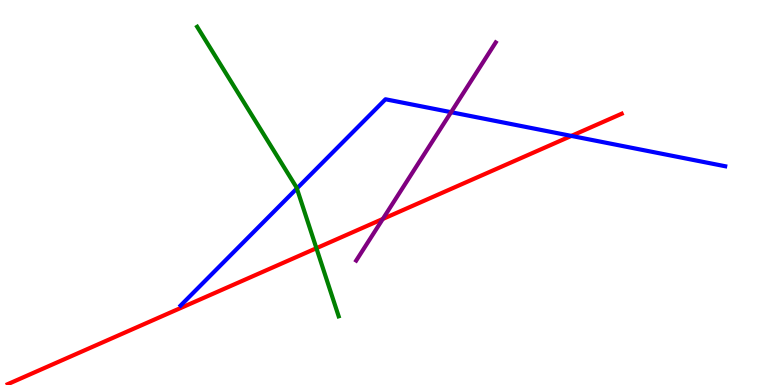[{'lines': ['blue', 'red'], 'intersections': [{'x': 7.37, 'y': 6.47}]}, {'lines': ['green', 'red'], 'intersections': [{'x': 4.08, 'y': 3.55}]}, {'lines': ['purple', 'red'], 'intersections': [{'x': 4.94, 'y': 4.31}]}, {'lines': ['blue', 'green'], 'intersections': [{'x': 3.83, 'y': 5.1}]}, {'lines': ['blue', 'purple'], 'intersections': [{'x': 5.82, 'y': 7.09}]}, {'lines': ['green', 'purple'], 'intersections': []}]